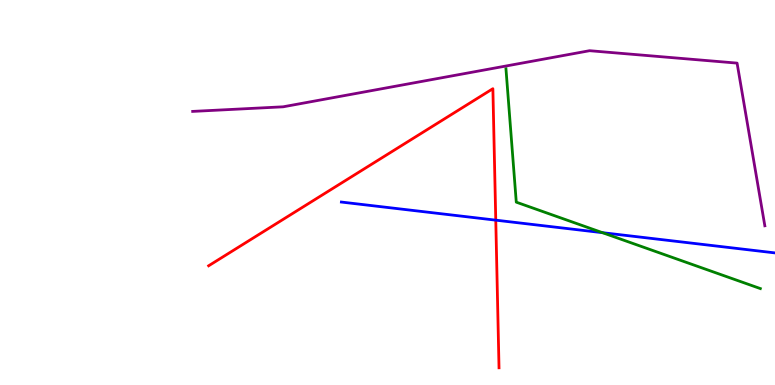[{'lines': ['blue', 'red'], 'intersections': [{'x': 6.4, 'y': 4.28}]}, {'lines': ['green', 'red'], 'intersections': []}, {'lines': ['purple', 'red'], 'intersections': []}, {'lines': ['blue', 'green'], 'intersections': [{'x': 7.77, 'y': 3.96}]}, {'lines': ['blue', 'purple'], 'intersections': []}, {'lines': ['green', 'purple'], 'intersections': []}]